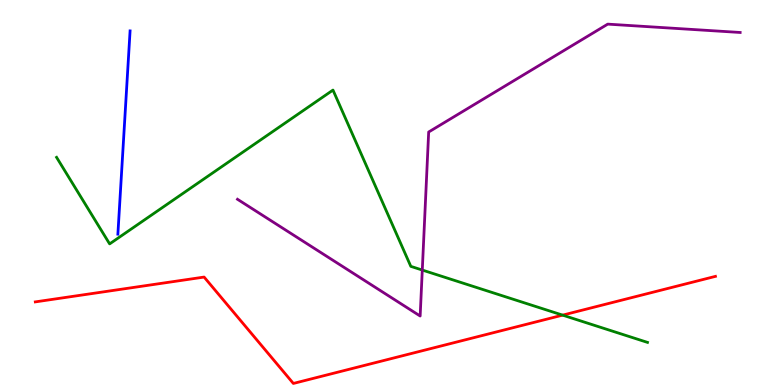[{'lines': ['blue', 'red'], 'intersections': []}, {'lines': ['green', 'red'], 'intersections': [{'x': 7.26, 'y': 1.81}]}, {'lines': ['purple', 'red'], 'intersections': []}, {'lines': ['blue', 'green'], 'intersections': []}, {'lines': ['blue', 'purple'], 'intersections': []}, {'lines': ['green', 'purple'], 'intersections': [{'x': 5.45, 'y': 2.99}]}]